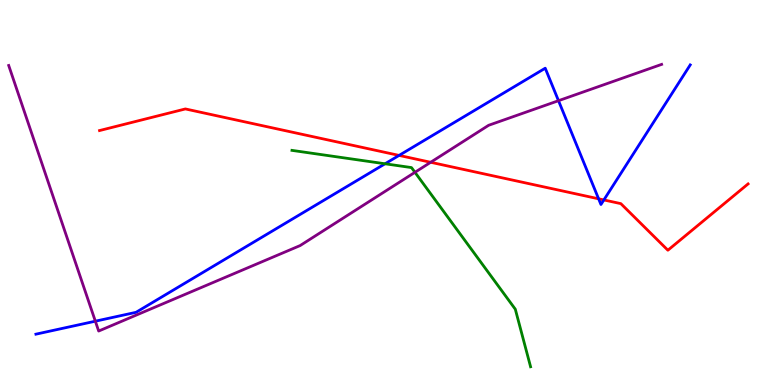[{'lines': ['blue', 'red'], 'intersections': [{'x': 5.15, 'y': 5.96}, {'x': 7.72, 'y': 4.84}, {'x': 7.79, 'y': 4.81}]}, {'lines': ['green', 'red'], 'intersections': []}, {'lines': ['purple', 'red'], 'intersections': [{'x': 5.56, 'y': 5.78}]}, {'lines': ['blue', 'green'], 'intersections': [{'x': 4.97, 'y': 5.75}]}, {'lines': ['blue', 'purple'], 'intersections': [{'x': 1.23, 'y': 1.66}, {'x': 7.21, 'y': 7.38}]}, {'lines': ['green', 'purple'], 'intersections': [{'x': 5.35, 'y': 5.52}]}]